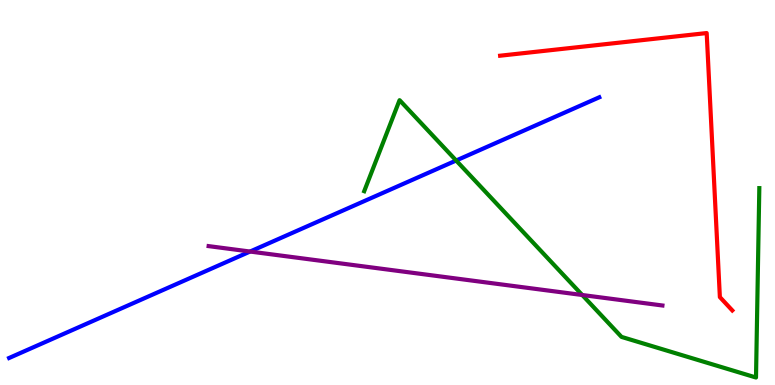[{'lines': ['blue', 'red'], 'intersections': []}, {'lines': ['green', 'red'], 'intersections': []}, {'lines': ['purple', 'red'], 'intersections': []}, {'lines': ['blue', 'green'], 'intersections': [{'x': 5.89, 'y': 5.83}]}, {'lines': ['blue', 'purple'], 'intersections': [{'x': 3.23, 'y': 3.47}]}, {'lines': ['green', 'purple'], 'intersections': [{'x': 7.51, 'y': 2.34}]}]